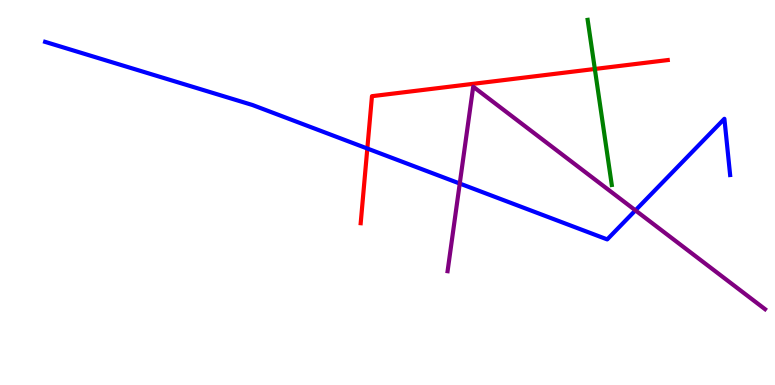[{'lines': ['blue', 'red'], 'intersections': [{'x': 4.74, 'y': 6.14}]}, {'lines': ['green', 'red'], 'intersections': [{'x': 7.68, 'y': 8.21}]}, {'lines': ['purple', 'red'], 'intersections': []}, {'lines': ['blue', 'green'], 'intersections': []}, {'lines': ['blue', 'purple'], 'intersections': [{'x': 5.93, 'y': 5.23}, {'x': 8.2, 'y': 4.54}]}, {'lines': ['green', 'purple'], 'intersections': []}]